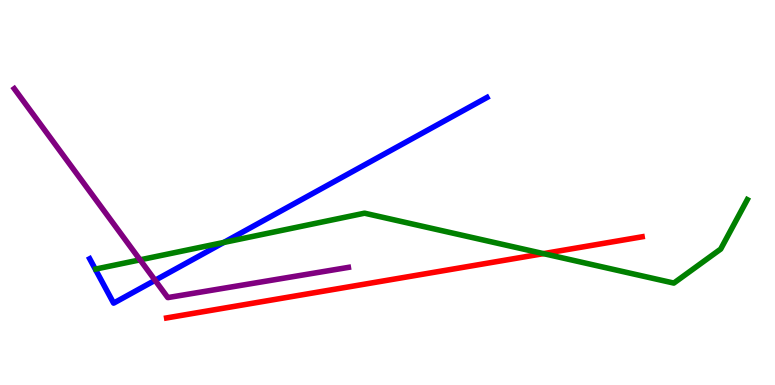[{'lines': ['blue', 'red'], 'intersections': []}, {'lines': ['green', 'red'], 'intersections': [{'x': 7.01, 'y': 3.41}]}, {'lines': ['purple', 'red'], 'intersections': []}, {'lines': ['blue', 'green'], 'intersections': [{'x': 2.89, 'y': 3.7}]}, {'lines': ['blue', 'purple'], 'intersections': [{'x': 2.0, 'y': 2.72}]}, {'lines': ['green', 'purple'], 'intersections': [{'x': 1.81, 'y': 3.25}]}]